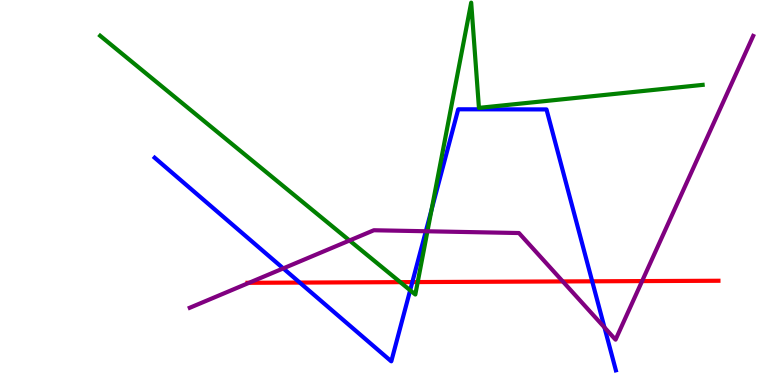[{'lines': ['blue', 'red'], 'intersections': [{'x': 3.87, 'y': 2.66}, {'x': 5.32, 'y': 2.67}, {'x': 7.64, 'y': 2.69}]}, {'lines': ['green', 'red'], 'intersections': [{'x': 5.16, 'y': 2.67}, {'x': 5.39, 'y': 2.67}]}, {'lines': ['purple', 'red'], 'intersections': [{'x': 3.21, 'y': 2.65}, {'x': 7.26, 'y': 2.69}, {'x': 8.29, 'y': 2.7}]}, {'lines': ['blue', 'green'], 'intersections': [{'x': 5.29, 'y': 2.46}, {'x': 5.57, 'y': 4.55}]}, {'lines': ['blue', 'purple'], 'intersections': [{'x': 3.66, 'y': 3.03}, {'x': 5.49, 'y': 3.99}, {'x': 7.8, 'y': 1.5}]}, {'lines': ['green', 'purple'], 'intersections': [{'x': 4.51, 'y': 3.75}, {'x': 5.52, 'y': 3.99}]}]